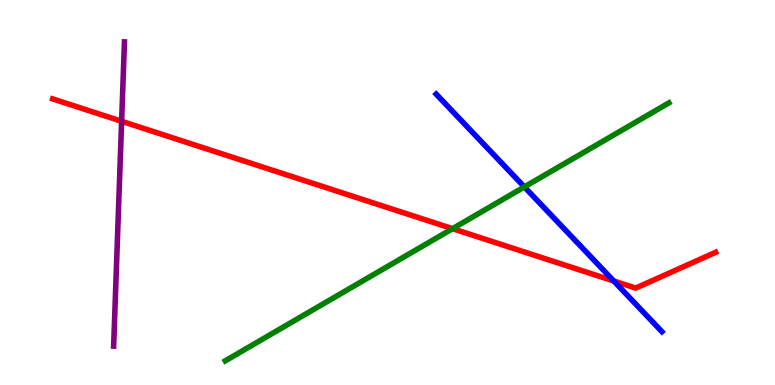[{'lines': ['blue', 'red'], 'intersections': [{'x': 7.92, 'y': 2.7}]}, {'lines': ['green', 'red'], 'intersections': [{'x': 5.84, 'y': 4.06}]}, {'lines': ['purple', 'red'], 'intersections': [{'x': 1.57, 'y': 6.85}]}, {'lines': ['blue', 'green'], 'intersections': [{'x': 6.77, 'y': 5.14}]}, {'lines': ['blue', 'purple'], 'intersections': []}, {'lines': ['green', 'purple'], 'intersections': []}]